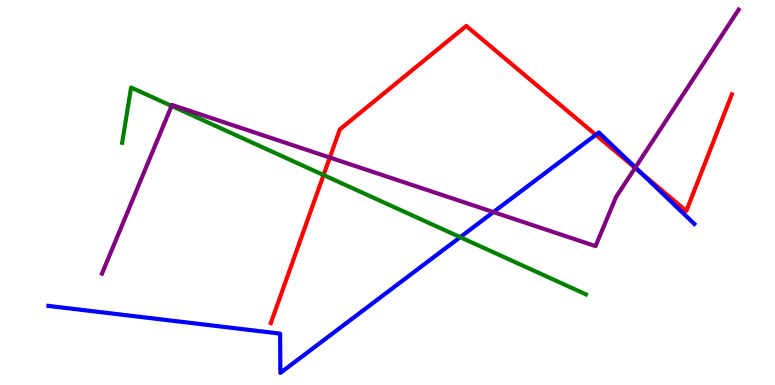[{'lines': ['blue', 'red'], 'intersections': [{'x': 7.69, 'y': 6.5}, {'x': 8.27, 'y': 5.52}]}, {'lines': ['green', 'red'], 'intersections': [{'x': 4.18, 'y': 5.45}]}, {'lines': ['purple', 'red'], 'intersections': [{'x': 4.26, 'y': 5.91}, {'x': 8.19, 'y': 5.64}]}, {'lines': ['blue', 'green'], 'intersections': [{'x': 5.94, 'y': 3.84}]}, {'lines': ['blue', 'purple'], 'intersections': [{'x': 6.37, 'y': 4.49}, {'x': 8.2, 'y': 5.65}]}, {'lines': ['green', 'purple'], 'intersections': [{'x': 2.21, 'y': 7.25}]}]